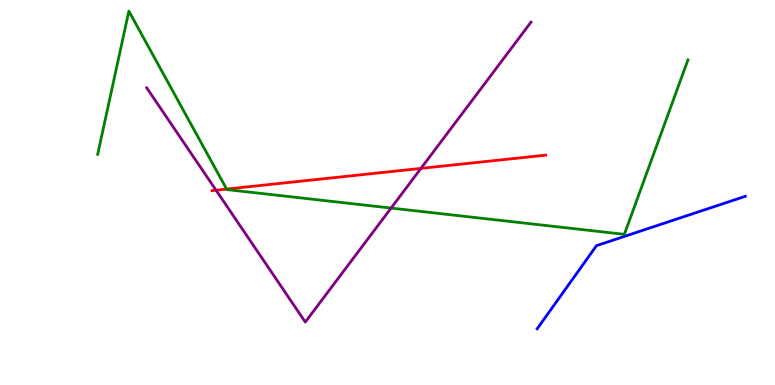[{'lines': ['blue', 'red'], 'intersections': []}, {'lines': ['green', 'red'], 'intersections': [{'x': 2.92, 'y': 5.09}]}, {'lines': ['purple', 'red'], 'intersections': [{'x': 2.79, 'y': 5.06}, {'x': 5.43, 'y': 5.63}]}, {'lines': ['blue', 'green'], 'intersections': []}, {'lines': ['blue', 'purple'], 'intersections': []}, {'lines': ['green', 'purple'], 'intersections': [{'x': 5.05, 'y': 4.6}]}]